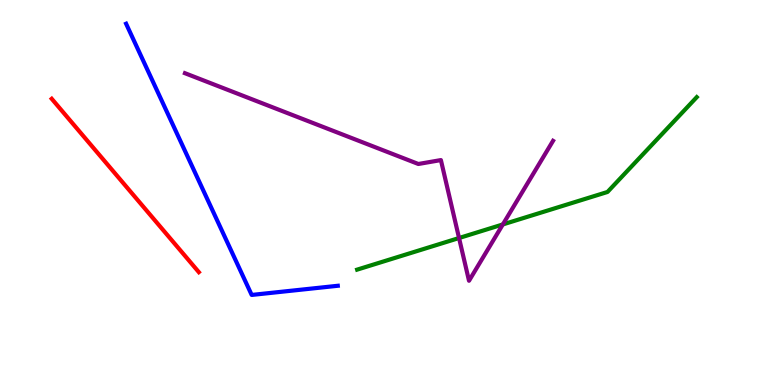[{'lines': ['blue', 'red'], 'intersections': []}, {'lines': ['green', 'red'], 'intersections': []}, {'lines': ['purple', 'red'], 'intersections': []}, {'lines': ['blue', 'green'], 'intersections': []}, {'lines': ['blue', 'purple'], 'intersections': []}, {'lines': ['green', 'purple'], 'intersections': [{'x': 5.92, 'y': 3.82}, {'x': 6.49, 'y': 4.17}]}]